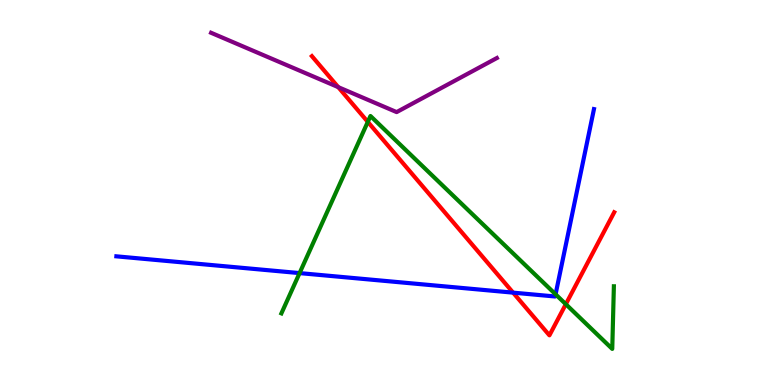[{'lines': ['blue', 'red'], 'intersections': [{'x': 6.62, 'y': 2.4}]}, {'lines': ['green', 'red'], 'intersections': [{'x': 4.75, 'y': 6.83}, {'x': 7.3, 'y': 2.1}]}, {'lines': ['purple', 'red'], 'intersections': [{'x': 4.36, 'y': 7.74}]}, {'lines': ['blue', 'green'], 'intersections': [{'x': 3.87, 'y': 2.91}, {'x': 7.17, 'y': 2.36}]}, {'lines': ['blue', 'purple'], 'intersections': []}, {'lines': ['green', 'purple'], 'intersections': []}]